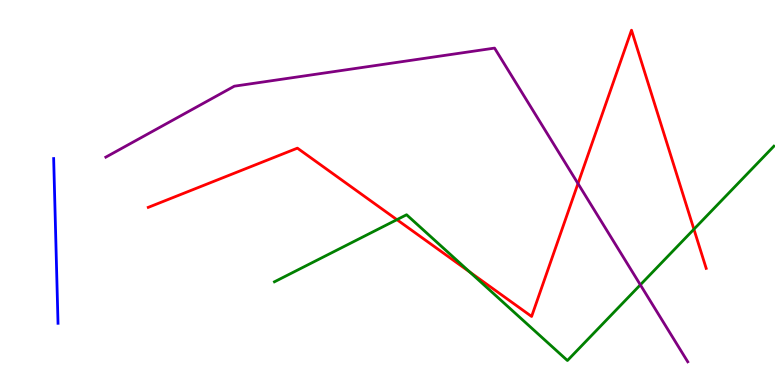[{'lines': ['blue', 'red'], 'intersections': []}, {'lines': ['green', 'red'], 'intersections': [{'x': 5.12, 'y': 4.29}, {'x': 6.06, 'y': 2.93}, {'x': 8.95, 'y': 4.05}]}, {'lines': ['purple', 'red'], 'intersections': [{'x': 7.46, 'y': 5.23}]}, {'lines': ['blue', 'green'], 'intersections': []}, {'lines': ['blue', 'purple'], 'intersections': []}, {'lines': ['green', 'purple'], 'intersections': [{'x': 8.26, 'y': 2.6}]}]